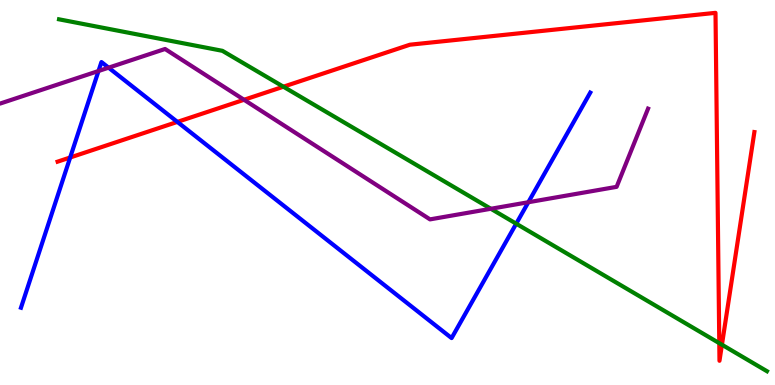[{'lines': ['blue', 'red'], 'intersections': [{'x': 0.906, 'y': 5.91}, {'x': 2.29, 'y': 6.83}]}, {'lines': ['green', 'red'], 'intersections': [{'x': 3.66, 'y': 7.75}, {'x': 9.28, 'y': 1.09}, {'x': 9.32, 'y': 1.05}]}, {'lines': ['purple', 'red'], 'intersections': [{'x': 3.15, 'y': 7.41}]}, {'lines': ['blue', 'green'], 'intersections': [{'x': 6.66, 'y': 4.19}]}, {'lines': ['blue', 'purple'], 'intersections': [{'x': 1.27, 'y': 8.16}, {'x': 1.4, 'y': 8.24}, {'x': 6.82, 'y': 4.75}]}, {'lines': ['green', 'purple'], 'intersections': [{'x': 6.33, 'y': 4.58}]}]